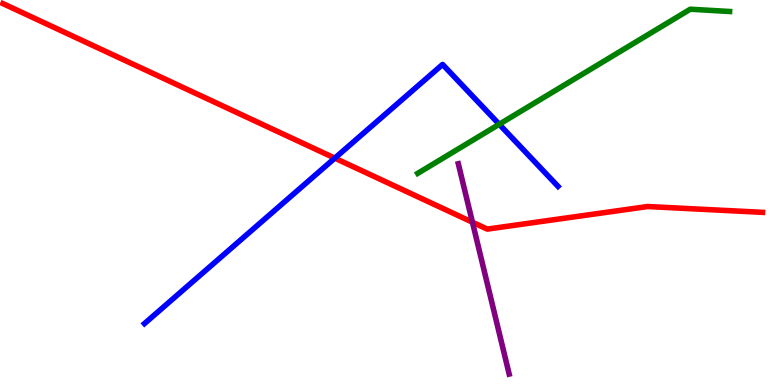[{'lines': ['blue', 'red'], 'intersections': [{'x': 4.32, 'y': 5.89}]}, {'lines': ['green', 'red'], 'intersections': []}, {'lines': ['purple', 'red'], 'intersections': [{'x': 6.1, 'y': 4.23}]}, {'lines': ['blue', 'green'], 'intersections': [{'x': 6.44, 'y': 6.77}]}, {'lines': ['blue', 'purple'], 'intersections': []}, {'lines': ['green', 'purple'], 'intersections': []}]